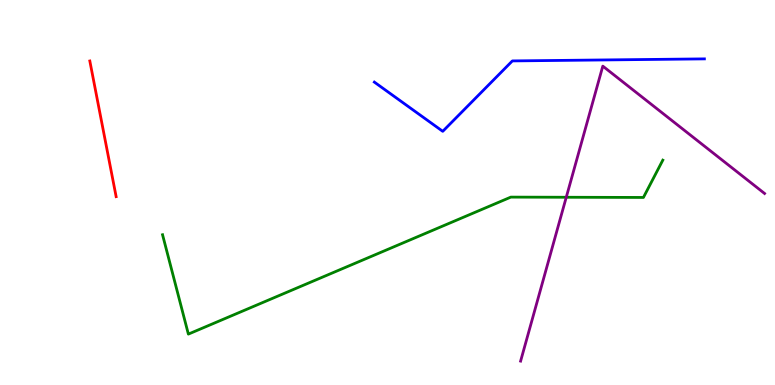[{'lines': ['blue', 'red'], 'intersections': []}, {'lines': ['green', 'red'], 'intersections': []}, {'lines': ['purple', 'red'], 'intersections': []}, {'lines': ['blue', 'green'], 'intersections': []}, {'lines': ['blue', 'purple'], 'intersections': []}, {'lines': ['green', 'purple'], 'intersections': [{'x': 7.31, 'y': 4.88}]}]